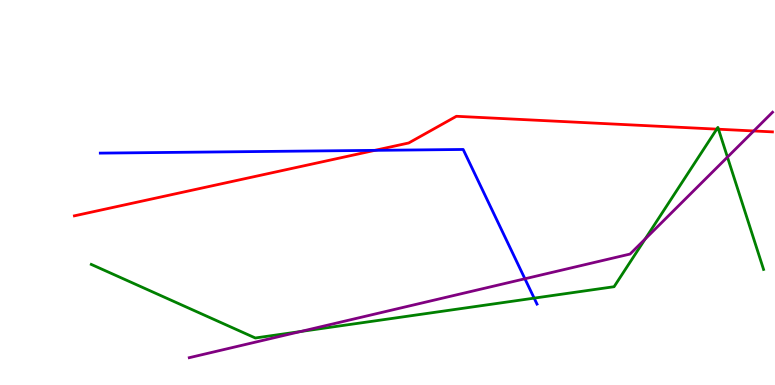[{'lines': ['blue', 'red'], 'intersections': [{'x': 4.84, 'y': 6.09}]}, {'lines': ['green', 'red'], 'intersections': [{'x': 9.25, 'y': 6.65}, {'x': 9.27, 'y': 6.64}]}, {'lines': ['purple', 'red'], 'intersections': [{'x': 9.73, 'y': 6.6}]}, {'lines': ['blue', 'green'], 'intersections': [{'x': 6.89, 'y': 2.26}]}, {'lines': ['blue', 'purple'], 'intersections': [{'x': 6.77, 'y': 2.76}]}, {'lines': ['green', 'purple'], 'intersections': [{'x': 3.88, 'y': 1.39}, {'x': 8.32, 'y': 3.79}, {'x': 9.39, 'y': 5.92}]}]